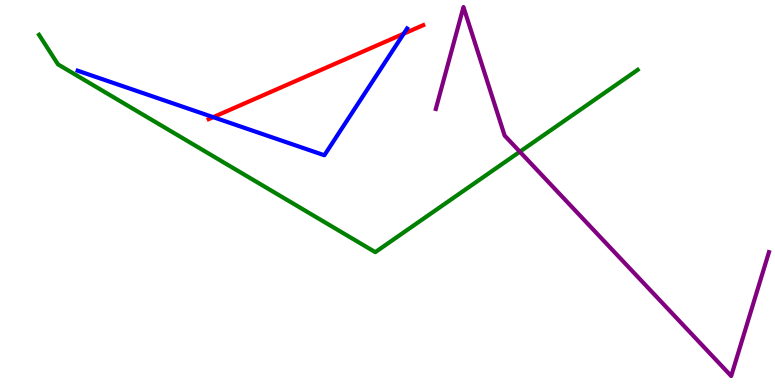[{'lines': ['blue', 'red'], 'intersections': [{'x': 2.75, 'y': 6.96}, {'x': 5.21, 'y': 9.12}]}, {'lines': ['green', 'red'], 'intersections': []}, {'lines': ['purple', 'red'], 'intersections': []}, {'lines': ['blue', 'green'], 'intersections': []}, {'lines': ['blue', 'purple'], 'intersections': []}, {'lines': ['green', 'purple'], 'intersections': [{'x': 6.71, 'y': 6.06}]}]